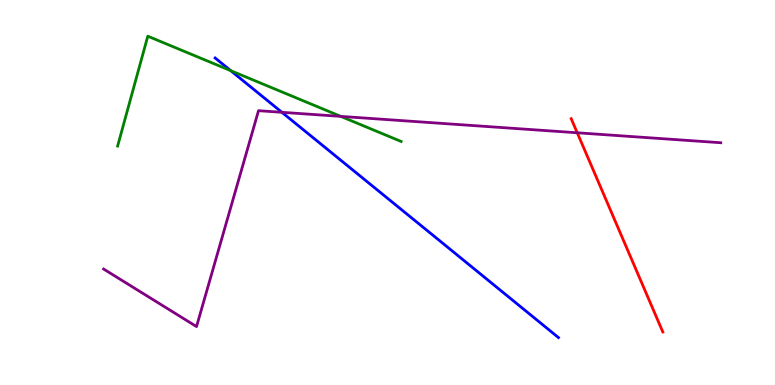[{'lines': ['blue', 'red'], 'intersections': []}, {'lines': ['green', 'red'], 'intersections': []}, {'lines': ['purple', 'red'], 'intersections': [{'x': 7.45, 'y': 6.55}]}, {'lines': ['blue', 'green'], 'intersections': [{'x': 2.98, 'y': 8.16}]}, {'lines': ['blue', 'purple'], 'intersections': [{'x': 3.64, 'y': 7.08}]}, {'lines': ['green', 'purple'], 'intersections': [{'x': 4.4, 'y': 6.98}]}]